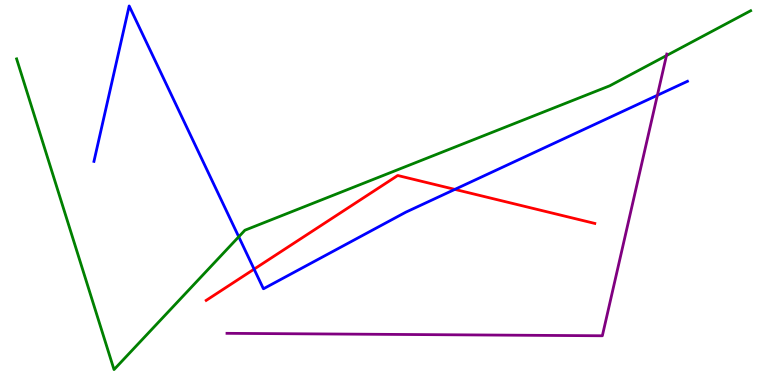[{'lines': ['blue', 'red'], 'intersections': [{'x': 3.28, 'y': 3.01}, {'x': 5.87, 'y': 5.08}]}, {'lines': ['green', 'red'], 'intersections': []}, {'lines': ['purple', 'red'], 'intersections': []}, {'lines': ['blue', 'green'], 'intersections': [{'x': 3.08, 'y': 3.85}]}, {'lines': ['blue', 'purple'], 'intersections': [{'x': 8.48, 'y': 7.53}]}, {'lines': ['green', 'purple'], 'intersections': [{'x': 8.6, 'y': 8.56}]}]